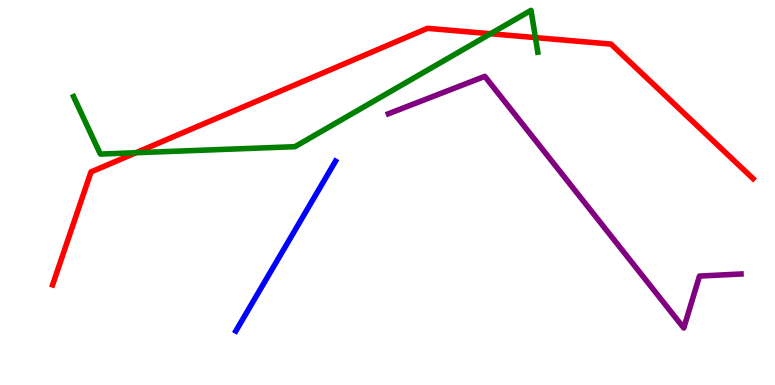[{'lines': ['blue', 'red'], 'intersections': []}, {'lines': ['green', 'red'], 'intersections': [{'x': 1.75, 'y': 6.03}, {'x': 6.33, 'y': 9.12}, {'x': 6.91, 'y': 9.02}]}, {'lines': ['purple', 'red'], 'intersections': []}, {'lines': ['blue', 'green'], 'intersections': []}, {'lines': ['blue', 'purple'], 'intersections': []}, {'lines': ['green', 'purple'], 'intersections': []}]